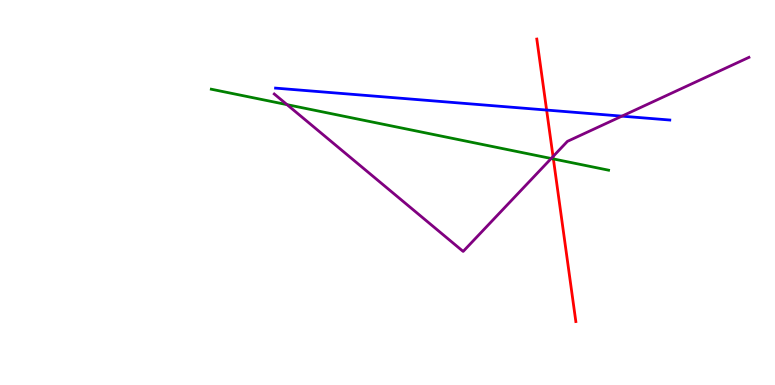[{'lines': ['blue', 'red'], 'intersections': [{'x': 7.05, 'y': 7.14}]}, {'lines': ['green', 'red'], 'intersections': [{'x': 7.14, 'y': 5.87}]}, {'lines': ['purple', 'red'], 'intersections': [{'x': 7.14, 'y': 5.93}]}, {'lines': ['blue', 'green'], 'intersections': []}, {'lines': ['blue', 'purple'], 'intersections': [{'x': 8.02, 'y': 6.98}]}, {'lines': ['green', 'purple'], 'intersections': [{'x': 3.7, 'y': 7.28}, {'x': 7.11, 'y': 5.88}]}]